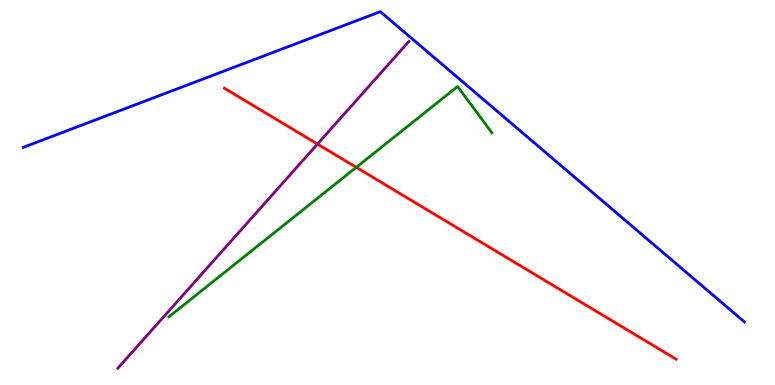[{'lines': ['blue', 'red'], 'intersections': []}, {'lines': ['green', 'red'], 'intersections': [{'x': 4.6, 'y': 5.65}]}, {'lines': ['purple', 'red'], 'intersections': [{'x': 4.1, 'y': 6.26}]}, {'lines': ['blue', 'green'], 'intersections': []}, {'lines': ['blue', 'purple'], 'intersections': []}, {'lines': ['green', 'purple'], 'intersections': []}]